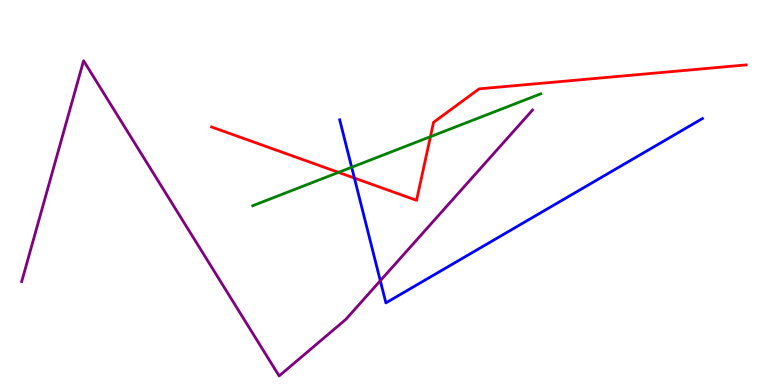[{'lines': ['blue', 'red'], 'intersections': [{'x': 4.57, 'y': 5.38}]}, {'lines': ['green', 'red'], 'intersections': [{'x': 4.37, 'y': 5.52}, {'x': 5.55, 'y': 6.45}]}, {'lines': ['purple', 'red'], 'intersections': []}, {'lines': ['blue', 'green'], 'intersections': [{'x': 4.54, 'y': 5.66}]}, {'lines': ['blue', 'purple'], 'intersections': [{'x': 4.91, 'y': 2.71}]}, {'lines': ['green', 'purple'], 'intersections': []}]